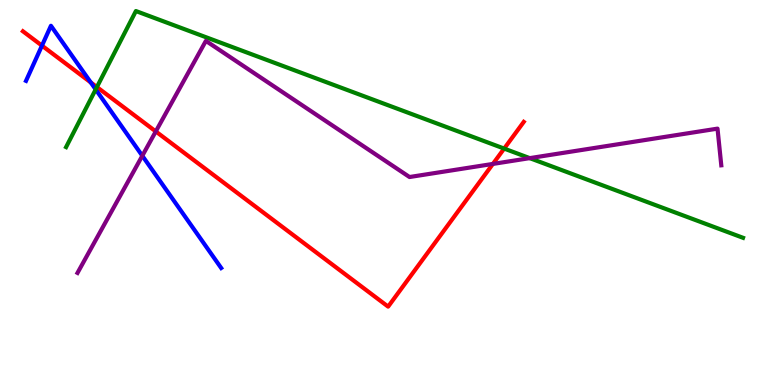[{'lines': ['blue', 'red'], 'intersections': [{'x': 0.541, 'y': 8.81}, {'x': 1.17, 'y': 7.86}]}, {'lines': ['green', 'red'], 'intersections': [{'x': 1.25, 'y': 7.74}, {'x': 6.51, 'y': 6.14}]}, {'lines': ['purple', 'red'], 'intersections': [{'x': 2.01, 'y': 6.59}, {'x': 6.36, 'y': 5.74}]}, {'lines': ['blue', 'green'], 'intersections': [{'x': 1.23, 'y': 7.68}]}, {'lines': ['blue', 'purple'], 'intersections': [{'x': 1.84, 'y': 5.95}]}, {'lines': ['green', 'purple'], 'intersections': [{'x': 6.84, 'y': 5.89}]}]